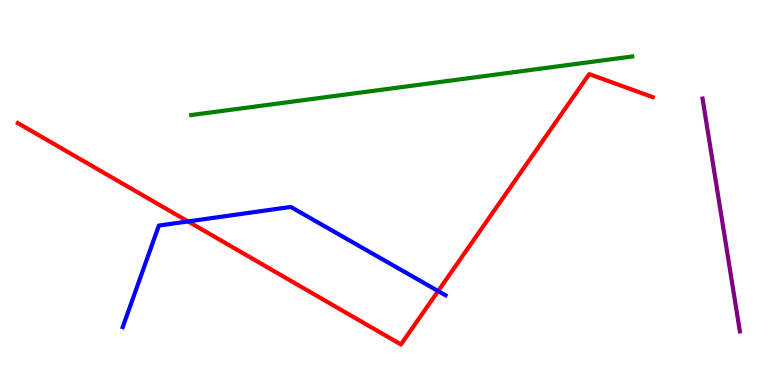[{'lines': ['blue', 'red'], 'intersections': [{'x': 2.43, 'y': 4.25}, {'x': 5.65, 'y': 2.44}]}, {'lines': ['green', 'red'], 'intersections': []}, {'lines': ['purple', 'red'], 'intersections': []}, {'lines': ['blue', 'green'], 'intersections': []}, {'lines': ['blue', 'purple'], 'intersections': []}, {'lines': ['green', 'purple'], 'intersections': []}]